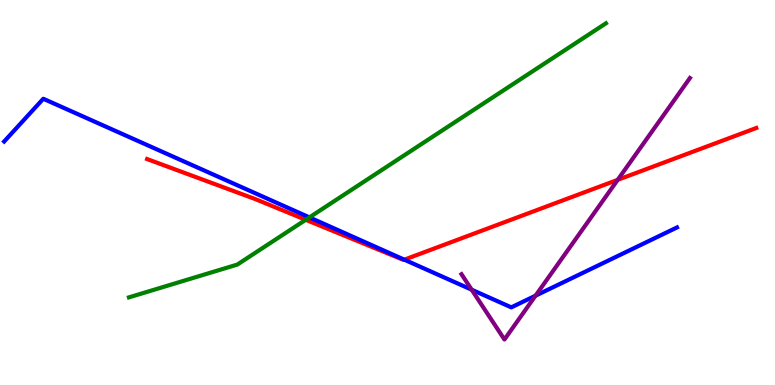[{'lines': ['blue', 'red'], 'intersections': [{'x': 5.22, 'y': 3.26}]}, {'lines': ['green', 'red'], 'intersections': [{'x': 3.95, 'y': 4.29}]}, {'lines': ['purple', 'red'], 'intersections': [{'x': 7.97, 'y': 5.33}]}, {'lines': ['blue', 'green'], 'intersections': [{'x': 3.99, 'y': 4.35}]}, {'lines': ['blue', 'purple'], 'intersections': [{'x': 6.09, 'y': 2.48}, {'x': 6.91, 'y': 2.32}]}, {'lines': ['green', 'purple'], 'intersections': []}]